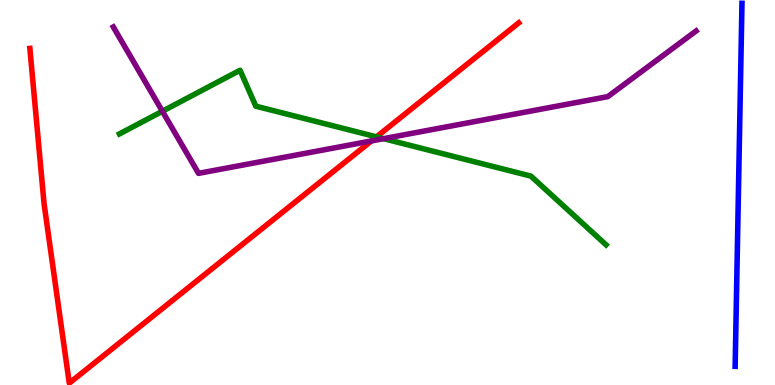[{'lines': ['blue', 'red'], 'intersections': []}, {'lines': ['green', 'red'], 'intersections': [{'x': 4.86, 'y': 6.45}]}, {'lines': ['purple', 'red'], 'intersections': [{'x': 4.79, 'y': 6.34}]}, {'lines': ['blue', 'green'], 'intersections': []}, {'lines': ['blue', 'purple'], 'intersections': []}, {'lines': ['green', 'purple'], 'intersections': [{'x': 2.1, 'y': 7.11}, {'x': 4.95, 'y': 6.4}]}]